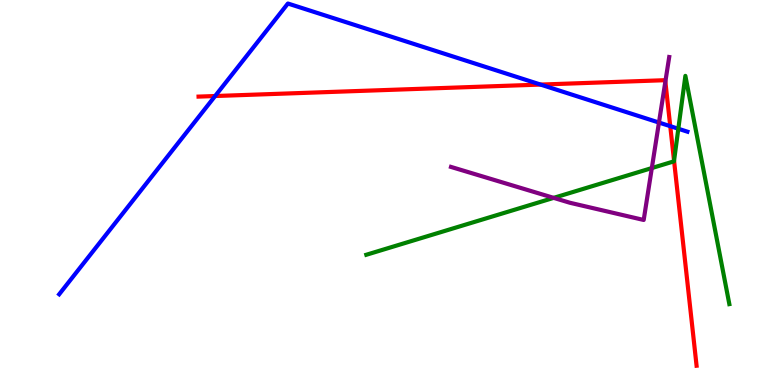[{'lines': ['blue', 'red'], 'intersections': [{'x': 2.78, 'y': 7.51}, {'x': 6.98, 'y': 7.8}, {'x': 8.65, 'y': 6.72}]}, {'lines': ['green', 'red'], 'intersections': [{'x': 8.7, 'y': 5.82}]}, {'lines': ['purple', 'red'], 'intersections': [{'x': 8.59, 'y': 7.88}]}, {'lines': ['blue', 'green'], 'intersections': [{'x': 8.75, 'y': 6.66}]}, {'lines': ['blue', 'purple'], 'intersections': [{'x': 8.5, 'y': 6.82}]}, {'lines': ['green', 'purple'], 'intersections': [{'x': 7.14, 'y': 4.86}, {'x': 8.41, 'y': 5.63}]}]